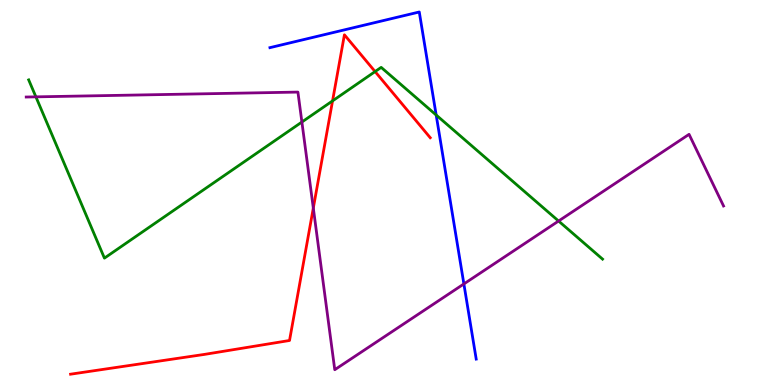[{'lines': ['blue', 'red'], 'intersections': []}, {'lines': ['green', 'red'], 'intersections': [{'x': 4.29, 'y': 7.38}, {'x': 4.84, 'y': 8.14}]}, {'lines': ['purple', 'red'], 'intersections': [{'x': 4.04, 'y': 4.6}]}, {'lines': ['blue', 'green'], 'intersections': [{'x': 5.63, 'y': 7.01}]}, {'lines': ['blue', 'purple'], 'intersections': [{'x': 5.99, 'y': 2.62}]}, {'lines': ['green', 'purple'], 'intersections': [{'x': 0.463, 'y': 7.48}, {'x': 3.9, 'y': 6.83}, {'x': 7.21, 'y': 4.26}]}]